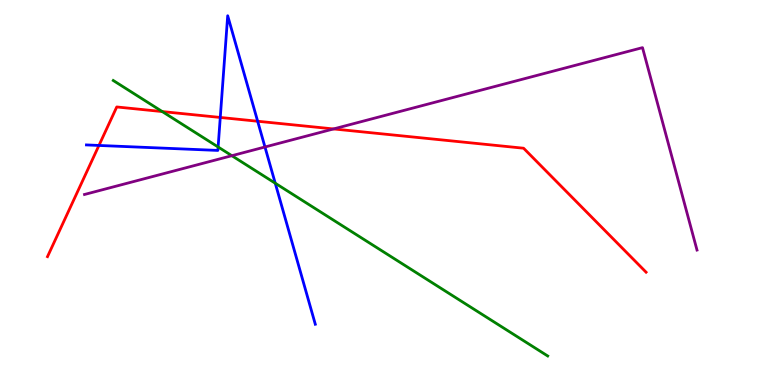[{'lines': ['blue', 'red'], 'intersections': [{'x': 1.28, 'y': 6.22}, {'x': 2.84, 'y': 6.95}, {'x': 3.32, 'y': 6.85}]}, {'lines': ['green', 'red'], 'intersections': [{'x': 2.09, 'y': 7.1}]}, {'lines': ['purple', 'red'], 'intersections': [{'x': 4.3, 'y': 6.65}]}, {'lines': ['blue', 'green'], 'intersections': [{'x': 2.81, 'y': 6.18}, {'x': 3.55, 'y': 5.24}]}, {'lines': ['blue', 'purple'], 'intersections': [{'x': 3.42, 'y': 6.18}]}, {'lines': ['green', 'purple'], 'intersections': [{'x': 2.99, 'y': 5.96}]}]